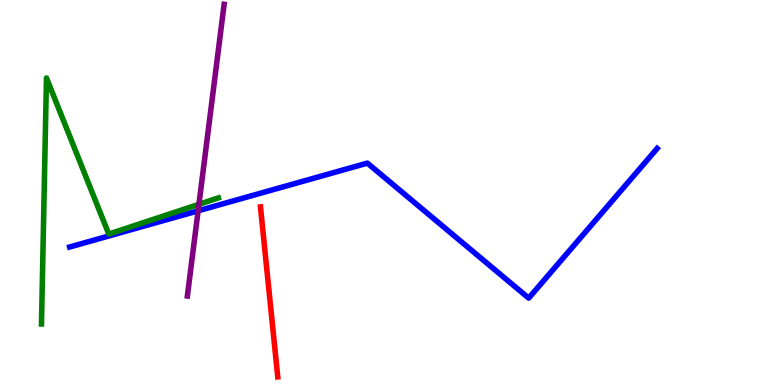[{'lines': ['blue', 'red'], 'intersections': []}, {'lines': ['green', 'red'], 'intersections': []}, {'lines': ['purple', 'red'], 'intersections': []}, {'lines': ['blue', 'green'], 'intersections': []}, {'lines': ['blue', 'purple'], 'intersections': [{'x': 2.56, 'y': 4.52}]}, {'lines': ['green', 'purple'], 'intersections': [{'x': 2.57, 'y': 4.69}]}]